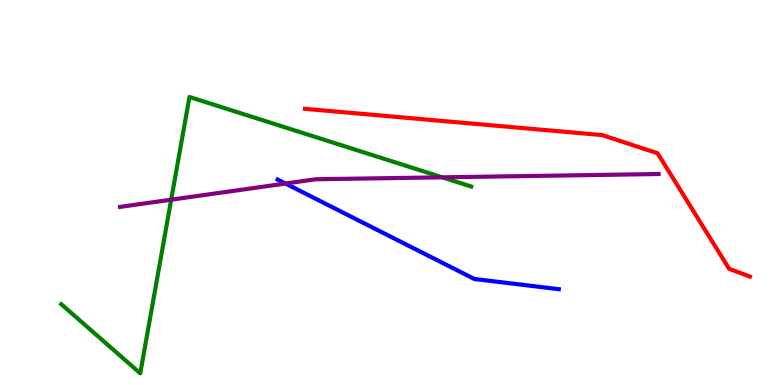[{'lines': ['blue', 'red'], 'intersections': []}, {'lines': ['green', 'red'], 'intersections': []}, {'lines': ['purple', 'red'], 'intersections': []}, {'lines': ['blue', 'green'], 'intersections': []}, {'lines': ['blue', 'purple'], 'intersections': [{'x': 3.68, 'y': 5.23}]}, {'lines': ['green', 'purple'], 'intersections': [{'x': 2.21, 'y': 4.81}, {'x': 5.71, 'y': 5.39}]}]